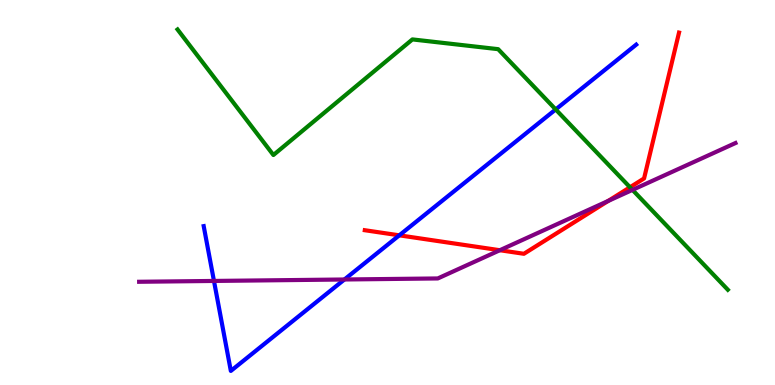[{'lines': ['blue', 'red'], 'intersections': [{'x': 5.15, 'y': 3.89}]}, {'lines': ['green', 'red'], 'intersections': [{'x': 8.13, 'y': 5.14}]}, {'lines': ['purple', 'red'], 'intersections': [{'x': 6.45, 'y': 3.5}, {'x': 7.85, 'y': 4.78}]}, {'lines': ['blue', 'green'], 'intersections': [{'x': 7.17, 'y': 7.16}]}, {'lines': ['blue', 'purple'], 'intersections': [{'x': 2.76, 'y': 2.7}, {'x': 4.44, 'y': 2.74}]}, {'lines': ['green', 'purple'], 'intersections': [{'x': 8.16, 'y': 5.07}]}]